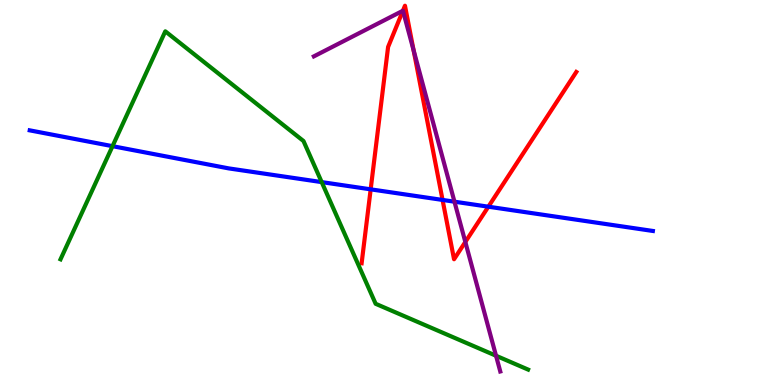[{'lines': ['blue', 'red'], 'intersections': [{'x': 4.78, 'y': 5.08}, {'x': 5.71, 'y': 4.81}, {'x': 6.3, 'y': 4.63}]}, {'lines': ['green', 'red'], 'intersections': []}, {'lines': ['purple', 'red'], 'intersections': [{'x': 5.2, 'y': 9.72}, {'x': 5.34, 'y': 8.7}, {'x': 6.0, 'y': 3.72}]}, {'lines': ['blue', 'green'], 'intersections': [{'x': 1.45, 'y': 6.2}, {'x': 4.15, 'y': 5.27}]}, {'lines': ['blue', 'purple'], 'intersections': [{'x': 5.86, 'y': 4.76}]}, {'lines': ['green', 'purple'], 'intersections': [{'x': 6.4, 'y': 0.76}]}]